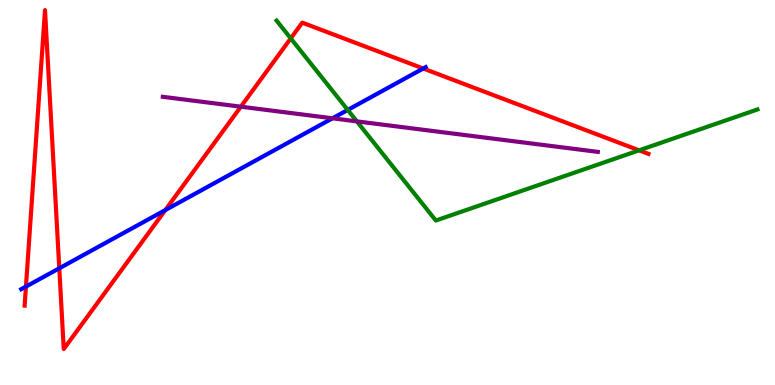[{'lines': ['blue', 'red'], 'intersections': [{'x': 0.335, 'y': 2.56}, {'x': 0.765, 'y': 3.03}, {'x': 2.13, 'y': 4.54}, {'x': 5.46, 'y': 8.22}]}, {'lines': ['green', 'red'], 'intersections': [{'x': 3.75, 'y': 9.0}, {'x': 8.25, 'y': 6.1}]}, {'lines': ['purple', 'red'], 'intersections': [{'x': 3.11, 'y': 7.23}]}, {'lines': ['blue', 'green'], 'intersections': [{'x': 4.49, 'y': 7.14}]}, {'lines': ['blue', 'purple'], 'intersections': [{'x': 4.29, 'y': 6.93}]}, {'lines': ['green', 'purple'], 'intersections': [{'x': 4.6, 'y': 6.85}]}]